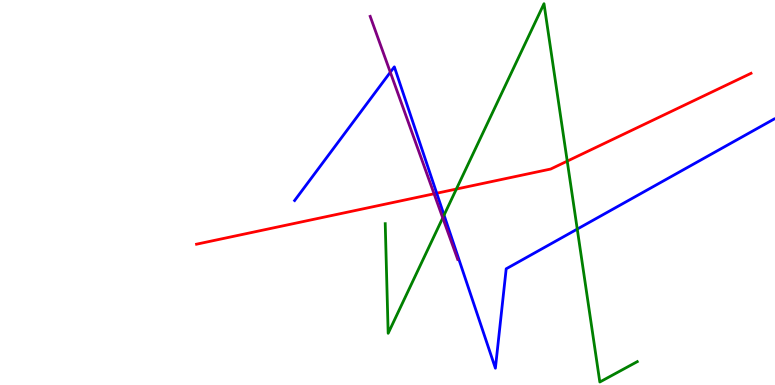[{'lines': ['blue', 'red'], 'intersections': [{'x': 5.64, 'y': 4.98}]}, {'lines': ['green', 'red'], 'intersections': [{'x': 5.89, 'y': 5.09}, {'x': 7.32, 'y': 5.81}]}, {'lines': ['purple', 'red'], 'intersections': [{'x': 5.6, 'y': 4.97}]}, {'lines': ['blue', 'green'], 'intersections': [{'x': 5.73, 'y': 4.41}, {'x': 7.45, 'y': 4.05}]}, {'lines': ['blue', 'purple'], 'intersections': [{'x': 5.04, 'y': 8.12}]}, {'lines': ['green', 'purple'], 'intersections': [{'x': 5.71, 'y': 4.34}]}]